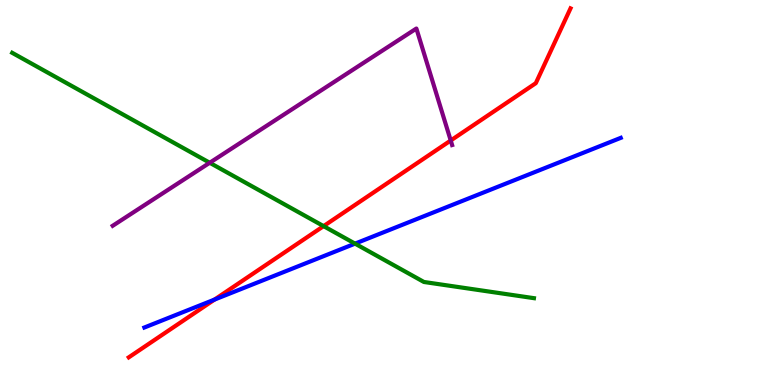[{'lines': ['blue', 'red'], 'intersections': [{'x': 2.77, 'y': 2.22}]}, {'lines': ['green', 'red'], 'intersections': [{'x': 4.18, 'y': 4.13}]}, {'lines': ['purple', 'red'], 'intersections': [{'x': 5.82, 'y': 6.35}]}, {'lines': ['blue', 'green'], 'intersections': [{'x': 4.58, 'y': 3.67}]}, {'lines': ['blue', 'purple'], 'intersections': []}, {'lines': ['green', 'purple'], 'intersections': [{'x': 2.71, 'y': 5.77}]}]